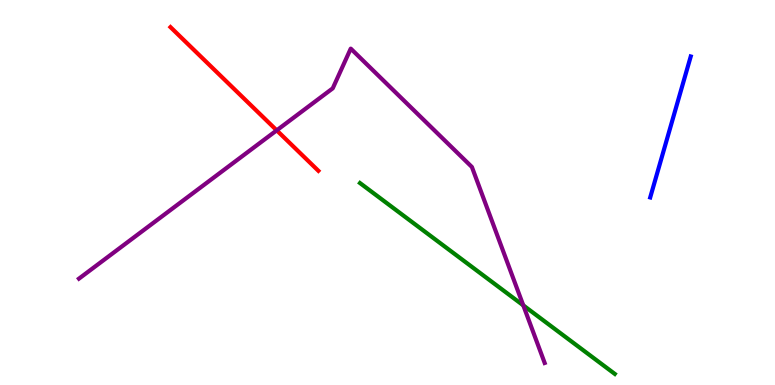[{'lines': ['blue', 'red'], 'intersections': []}, {'lines': ['green', 'red'], 'intersections': []}, {'lines': ['purple', 'red'], 'intersections': [{'x': 3.57, 'y': 6.61}]}, {'lines': ['blue', 'green'], 'intersections': []}, {'lines': ['blue', 'purple'], 'intersections': []}, {'lines': ['green', 'purple'], 'intersections': [{'x': 6.75, 'y': 2.07}]}]